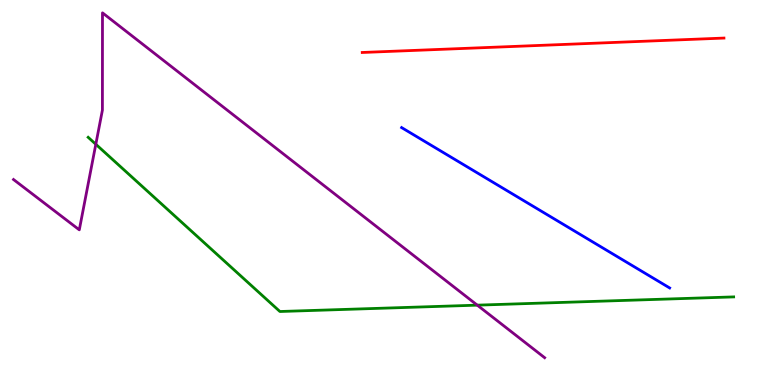[{'lines': ['blue', 'red'], 'intersections': []}, {'lines': ['green', 'red'], 'intersections': []}, {'lines': ['purple', 'red'], 'intersections': []}, {'lines': ['blue', 'green'], 'intersections': []}, {'lines': ['blue', 'purple'], 'intersections': []}, {'lines': ['green', 'purple'], 'intersections': [{'x': 1.24, 'y': 6.25}, {'x': 6.16, 'y': 2.07}]}]